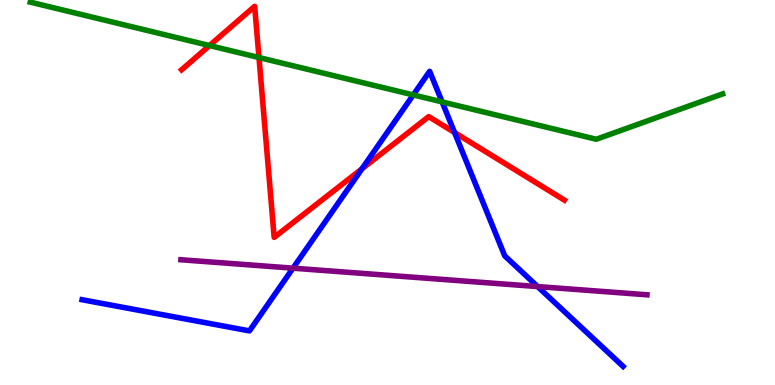[{'lines': ['blue', 'red'], 'intersections': [{'x': 4.67, 'y': 5.62}, {'x': 5.87, 'y': 6.56}]}, {'lines': ['green', 'red'], 'intersections': [{'x': 2.7, 'y': 8.82}, {'x': 3.34, 'y': 8.51}]}, {'lines': ['purple', 'red'], 'intersections': []}, {'lines': ['blue', 'green'], 'intersections': [{'x': 5.33, 'y': 7.53}, {'x': 5.7, 'y': 7.35}]}, {'lines': ['blue', 'purple'], 'intersections': [{'x': 3.78, 'y': 3.03}, {'x': 6.94, 'y': 2.56}]}, {'lines': ['green', 'purple'], 'intersections': []}]